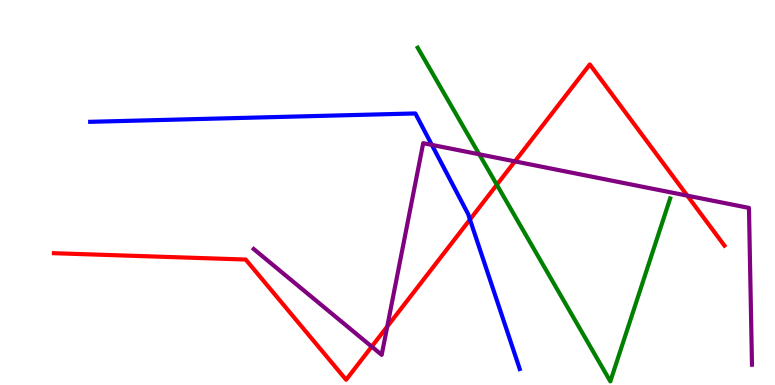[{'lines': ['blue', 'red'], 'intersections': [{'x': 6.06, 'y': 4.3}]}, {'lines': ['green', 'red'], 'intersections': [{'x': 6.41, 'y': 5.2}]}, {'lines': ['purple', 'red'], 'intersections': [{'x': 4.8, 'y': 0.997}, {'x': 5.0, 'y': 1.52}, {'x': 6.64, 'y': 5.81}, {'x': 8.87, 'y': 4.92}]}, {'lines': ['blue', 'green'], 'intersections': []}, {'lines': ['blue', 'purple'], 'intersections': [{'x': 5.57, 'y': 6.24}]}, {'lines': ['green', 'purple'], 'intersections': [{'x': 6.18, 'y': 5.99}]}]